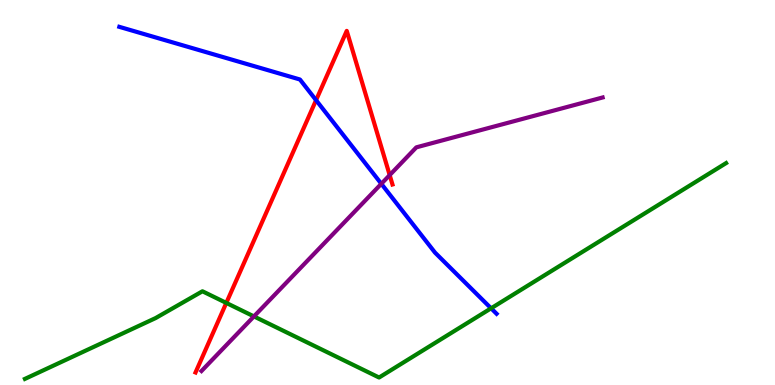[{'lines': ['blue', 'red'], 'intersections': [{'x': 4.08, 'y': 7.4}]}, {'lines': ['green', 'red'], 'intersections': [{'x': 2.92, 'y': 2.13}]}, {'lines': ['purple', 'red'], 'intersections': [{'x': 5.03, 'y': 5.45}]}, {'lines': ['blue', 'green'], 'intersections': [{'x': 6.34, 'y': 1.99}]}, {'lines': ['blue', 'purple'], 'intersections': [{'x': 4.92, 'y': 5.23}]}, {'lines': ['green', 'purple'], 'intersections': [{'x': 3.28, 'y': 1.78}]}]